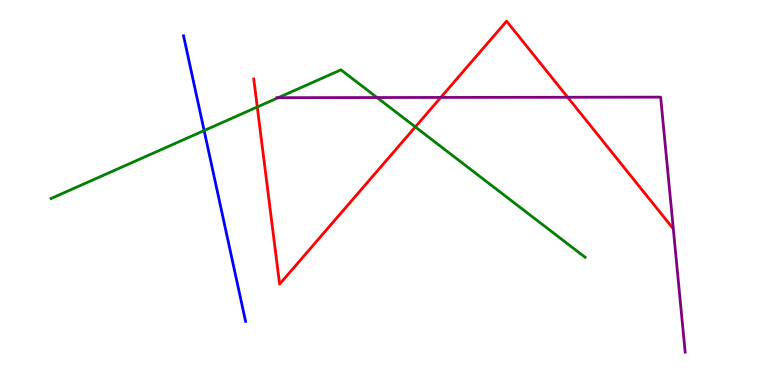[{'lines': ['blue', 'red'], 'intersections': []}, {'lines': ['green', 'red'], 'intersections': [{'x': 3.32, 'y': 7.22}, {'x': 5.36, 'y': 6.7}]}, {'lines': ['purple', 'red'], 'intersections': [{'x': 5.69, 'y': 7.47}, {'x': 7.32, 'y': 7.47}]}, {'lines': ['blue', 'green'], 'intersections': [{'x': 2.63, 'y': 6.61}]}, {'lines': ['blue', 'purple'], 'intersections': []}, {'lines': ['green', 'purple'], 'intersections': [{'x': 3.59, 'y': 7.46}, {'x': 4.86, 'y': 7.47}]}]